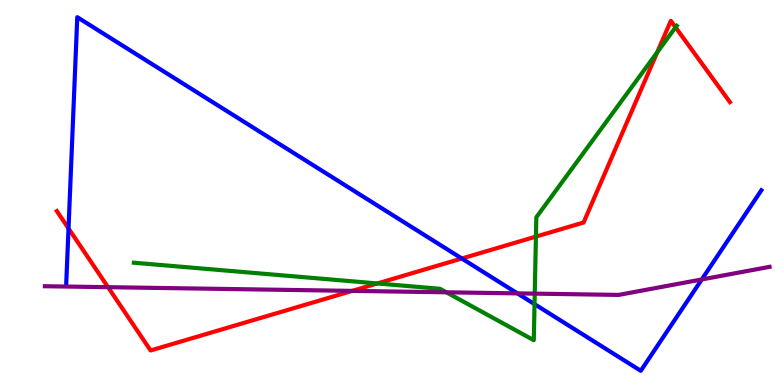[{'lines': ['blue', 'red'], 'intersections': [{'x': 0.884, 'y': 4.07}, {'x': 5.96, 'y': 3.29}]}, {'lines': ['green', 'red'], 'intersections': [{'x': 4.87, 'y': 2.64}, {'x': 6.92, 'y': 3.85}, {'x': 8.48, 'y': 8.64}, {'x': 8.72, 'y': 9.29}]}, {'lines': ['purple', 'red'], 'intersections': [{'x': 1.39, 'y': 2.54}, {'x': 4.55, 'y': 2.44}]}, {'lines': ['blue', 'green'], 'intersections': [{'x': 6.9, 'y': 2.1}]}, {'lines': ['blue', 'purple'], 'intersections': [{'x': 6.68, 'y': 2.38}, {'x': 9.06, 'y': 2.74}]}, {'lines': ['green', 'purple'], 'intersections': [{'x': 5.76, 'y': 2.41}, {'x': 6.9, 'y': 2.37}]}]